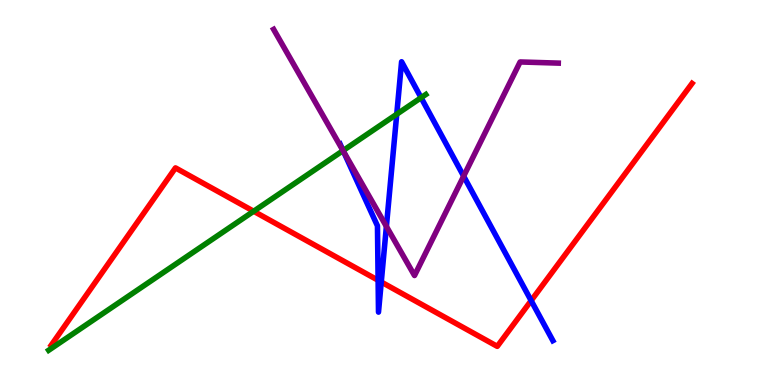[{'lines': ['blue', 'red'], 'intersections': [{'x': 4.88, 'y': 2.72}, {'x': 4.92, 'y': 2.67}, {'x': 6.85, 'y': 2.19}]}, {'lines': ['green', 'red'], 'intersections': [{'x': 3.27, 'y': 4.51}]}, {'lines': ['purple', 'red'], 'intersections': []}, {'lines': ['blue', 'green'], 'intersections': [{'x': 4.43, 'y': 6.09}, {'x': 5.12, 'y': 7.03}, {'x': 5.43, 'y': 7.46}]}, {'lines': ['blue', 'purple'], 'intersections': [{'x': 4.43, 'y': 6.07}, {'x': 4.99, 'y': 4.12}, {'x': 5.98, 'y': 5.42}]}, {'lines': ['green', 'purple'], 'intersections': [{'x': 4.43, 'y': 6.09}]}]